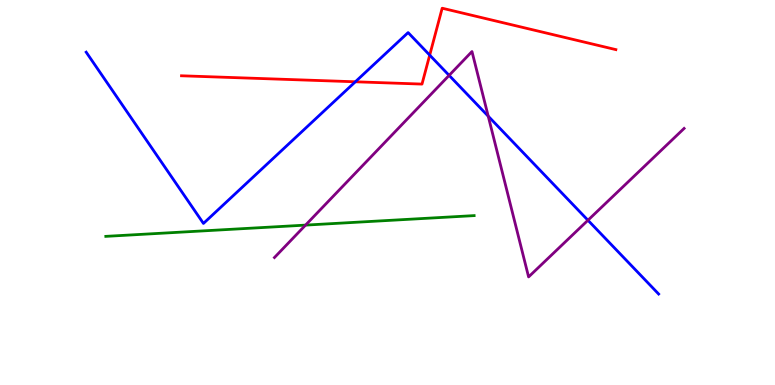[{'lines': ['blue', 'red'], 'intersections': [{'x': 4.59, 'y': 7.88}, {'x': 5.54, 'y': 8.57}]}, {'lines': ['green', 'red'], 'intersections': []}, {'lines': ['purple', 'red'], 'intersections': []}, {'lines': ['blue', 'green'], 'intersections': []}, {'lines': ['blue', 'purple'], 'intersections': [{'x': 5.8, 'y': 8.04}, {'x': 6.3, 'y': 6.98}, {'x': 7.59, 'y': 4.28}]}, {'lines': ['green', 'purple'], 'intersections': [{'x': 3.94, 'y': 4.15}]}]